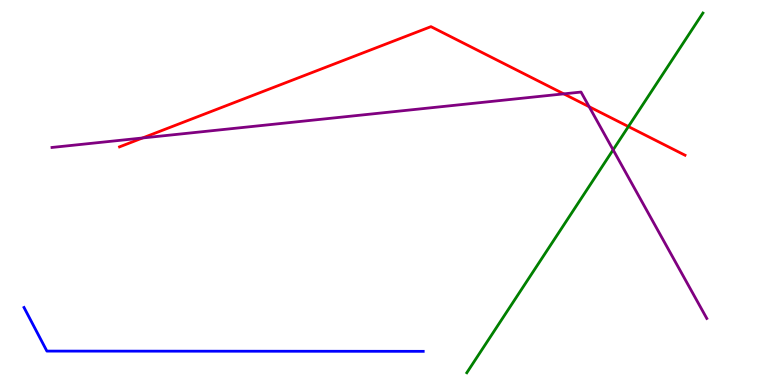[{'lines': ['blue', 'red'], 'intersections': []}, {'lines': ['green', 'red'], 'intersections': [{'x': 8.11, 'y': 6.71}]}, {'lines': ['purple', 'red'], 'intersections': [{'x': 1.84, 'y': 6.42}, {'x': 7.27, 'y': 7.56}, {'x': 7.6, 'y': 7.23}]}, {'lines': ['blue', 'green'], 'intersections': []}, {'lines': ['blue', 'purple'], 'intersections': []}, {'lines': ['green', 'purple'], 'intersections': [{'x': 7.91, 'y': 6.11}]}]